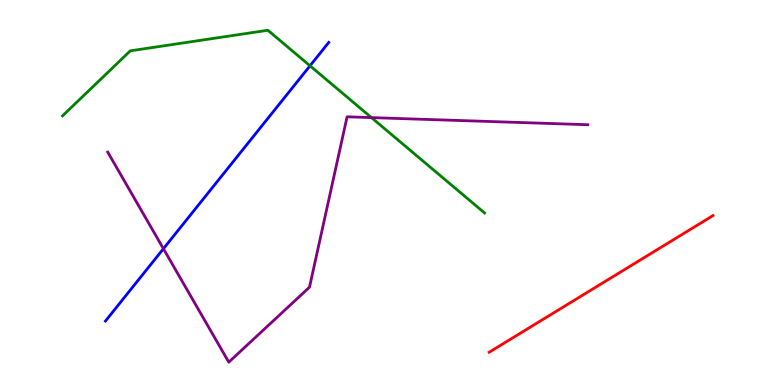[{'lines': ['blue', 'red'], 'intersections': []}, {'lines': ['green', 'red'], 'intersections': []}, {'lines': ['purple', 'red'], 'intersections': []}, {'lines': ['blue', 'green'], 'intersections': [{'x': 4.0, 'y': 8.29}]}, {'lines': ['blue', 'purple'], 'intersections': [{'x': 2.11, 'y': 3.54}]}, {'lines': ['green', 'purple'], 'intersections': [{'x': 4.79, 'y': 6.95}]}]